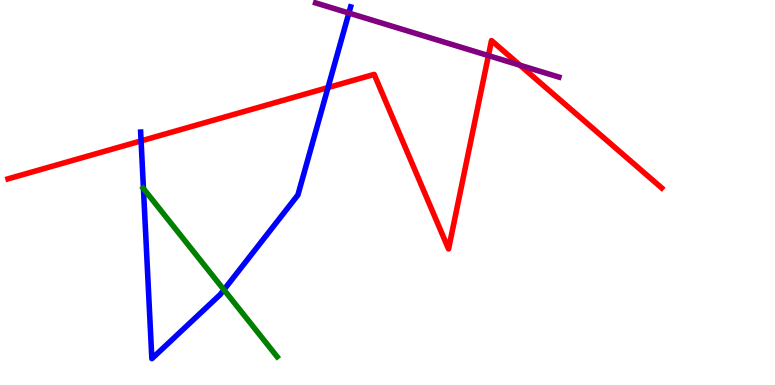[{'lines': ['blue', 'red'], 'intersections': [{'x': 1.82, 'y': 6.34}, {'x': 4.23, 'y': 7.73}]}, {'lines': ['green', 'red'], 'intersections': []}, {'lines': ['purple', 'red'], 'intersections': [{'x': 6.3, 'y': 8.56}, {'x': 6.71, 'y': 8.31}]}, {'lines': ['blue', 'green'], 'intersections': [{'x': 1.85, 'y': 5.1}, {'x': 2.89, 'y': 2.47}]}, {'lines': ['blue', 'purple'], 'intersections': [{'x': 4.5, 'y': 9.66}]}, {'lines': ['green', 'purple'], 'intersections': []}]